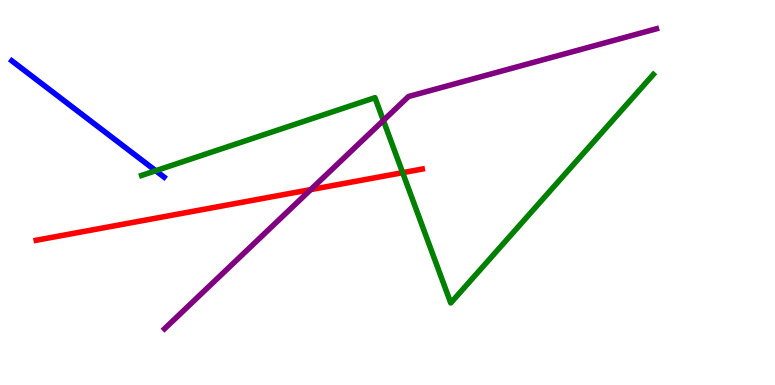[{'lines': ['blue', 'red'], 'intersections': []}, {'lines': ['green', 'red'], 'intersections': [{'x': 5.2, 'y': 5.52}]}, {'lines': ['purple', 'red'], 'intersections': [{'x': 4.01, 'y': 5.07}]}, {'lines': ['blue', 'green'], 'intersections': [{'x': 2.01, 'y': 5.57}]}, {'lines': ['blue', 'purple'], 'intersections': []}, {'lines': ['green', 'purple'], 'intersections': [{'x': 4.95, 'y': 6.87}]}]